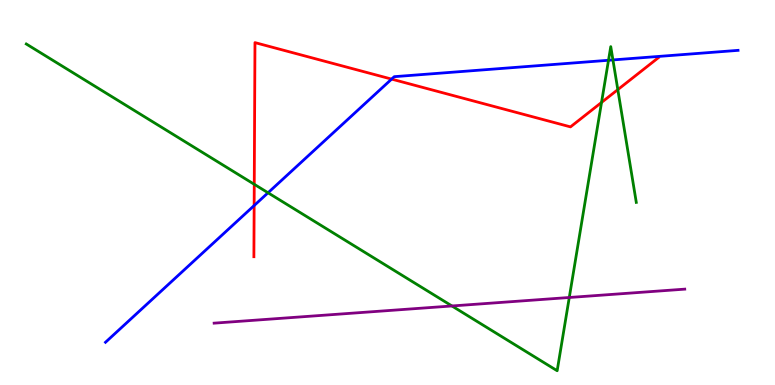[{'lines': ['blue', 'red'], 'intersections': [{'x': 3.28, 'y': 4.66}, {'x': 5.05, 'y': 7.95}]}, {'lines': ['green', 'red'], 'intersections': [{'x': 3.28, 'y': 5.21}, {'x': 7.76, 'y': 7.34}, {'x': 7.97, 'y': 7.67}]}, {'lines': ['purple', 'red'], 'intersections': []}, {'lines': ['blue', 'green'], 'intersections': [{'x': 3.46, 'y': 4.99}, {'x': 7.85, 'y': 8.43}, {'x': 7.91, 'y': 8.44}]}, {'lines': ['blue', 'purple'], 'intersections': []}, {'lines': ['green', 'purple'], 'intersections': [{'x': 5.83, 'y': 2.05}, {'x': 7.35, 'y': 2.27}]}]